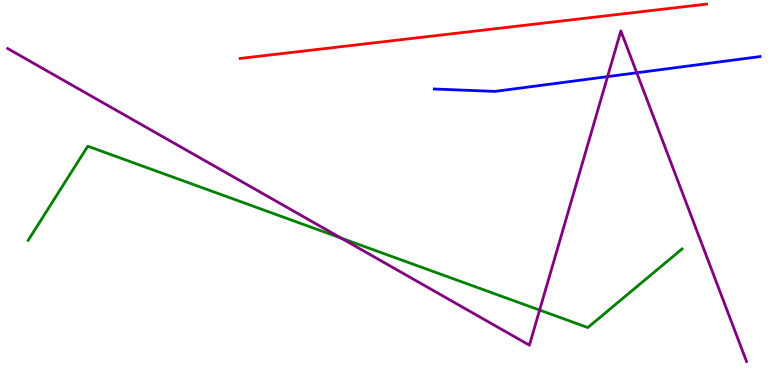[{'lines': ['blue', 'red'], 'intersections': []}, {'lines': ['green', 'red'], 'intersections': []}, {'lines': ['purple', 'red'], 'intersections': []}, {'lines': ['blue', 'green'], 'intersections': []}, {'lines': ['blue', 'purple'], 'intersections': [{'x': 7.84, 'y': 8.01}, {'x': 8.22, 'y': 8.11}]}, {'lines': ['green', 'purple'], 'intersections': [{'x': 4.4, 'y': 3.82}, {'x': 6.96, 'y': 1.95}]}]